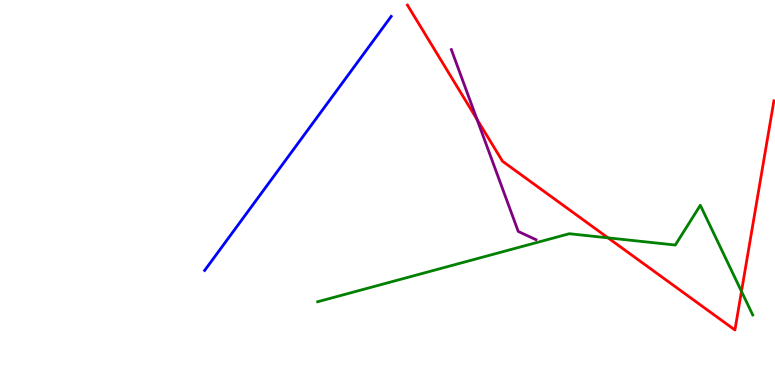[{'lines': ['blue', 'red'], 'intersections': []}, {'lines': ['green', 'red'], 'intersections': [{'x': 7.85, 'y': 3.82}, {'x': 9.57, 'y': 2.43}]}, {'lines': ['purple', 'red'], 'intersections': [{'x': 6.16, 'y': 6.9}]}, {'lines': ['blue', 'green'], 'intersections': []}, {'lines': ['blue', 'purple'], 'intersections': []}, {'lines': ['green', 'purple'], 'intersections': []}]